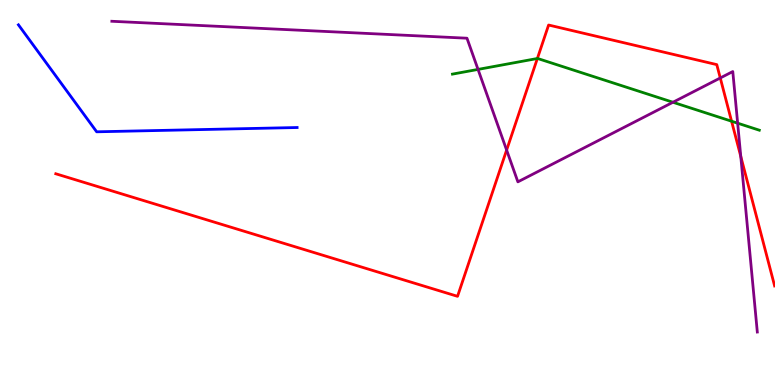[{'lines': ['blue', 'red'], 'intersections': []}, {'lines': ['green', 'red'], 'intersections': [{'x': 6.93, 'y': 8.48}, {'x': 9.44, 'y': 6.85}]}, {'lines': ['purple', 'red'], 'intersections': [{'x': 6.54, 'y': 6.1}, {'x': 9.29, 'y': 7.97}, {'x': 9.56, 'y': 5.94}]}, {'lines': ['blue', 'green'], 'intersections': []}, {'lines': ['blue', 'purple'], 'intersections': []}, {'lines': ['green', 'purple'], 'intersections': [{'x': 6.17, 'y': 8.2}, {'x': 8.68, 'y': 7.34}, {'x': 9.52, 'y': 6.8}]}]